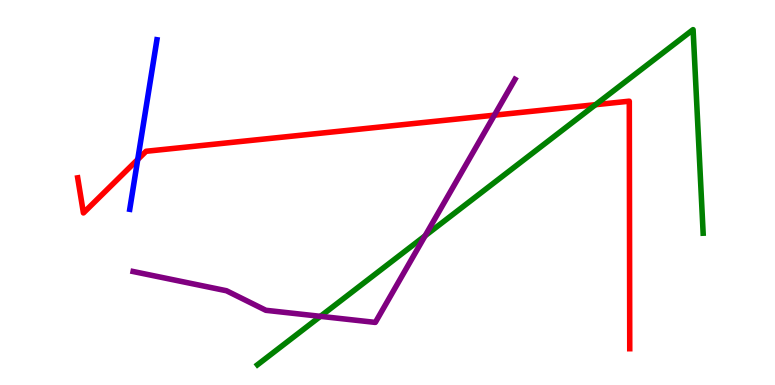[{'lines': ['blue', 'red'], 'intersections': [{'x': 1.78, 'y': 5.86}]}, {'lines': ['green', 'red'], 'intersections': [{'x': 7.68, 'y': 7.28}]}, {'lines': ['purple', 'red'], 'intersections': [{'x': 6.38, 'y': 7.01}]}, {'lines': ['blue', 'green'], 'intersections': []}, {'lines': ['blue', 'purple'], 'intersections': []}, {'lines': ['green', 'purple'], 'intersections': [{'x': 4.13, 'y': 1.78}, {'x': 5.49, 'y': 3.88}]}]